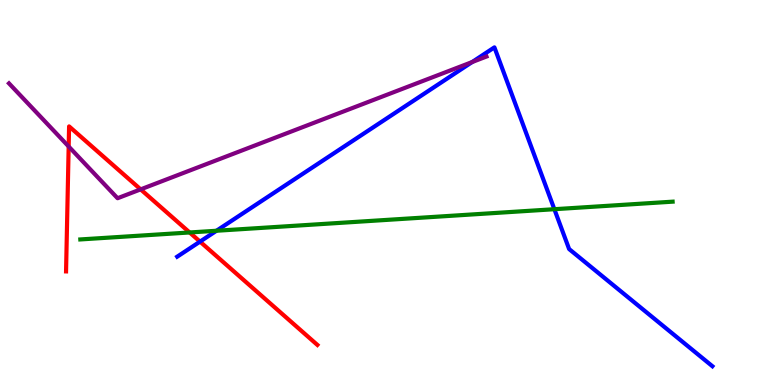[{'lines': ['blue', 'red'], 'intersections': [{'x': 2.58, 'y': 3.72}]}, {'lines': ['green', 'red'], 'intersections': [{'x': 2.45, 'y': 3.96}]}, {'lines': ['purple', 'red'], 'intersections': [{'x': 0.886, 'y': 6.19}, {'x': 1.81, 'y': 5.08}]}, {'lines': ['blue', 'green'], 'intersections': [{'x': 2.79, 'y': 4.01}, {'x': 7.15, 'y': 4.57}]}, {'lines': ['blue', 'purple'], 'intersections': [{'x': 6.09, 'y': 8.39}]}, {'lines': ['green', 'purple'], 'intersections': []}]